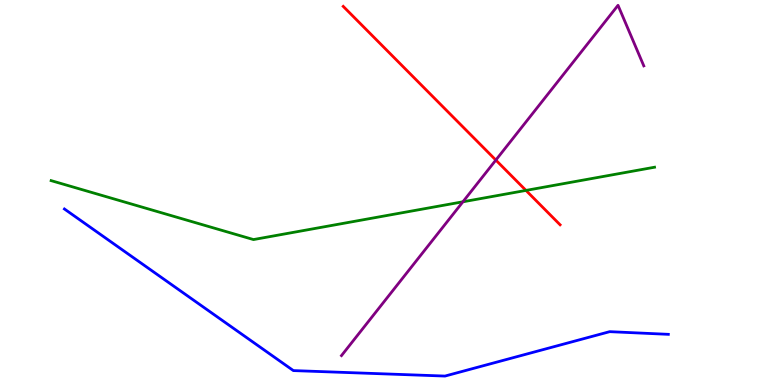[{'lines': ['blue', 'red'], 'intersections': []}, {'lines': ['green', 'red'], 'intersections': [{'x': 6.79, 'y': 5.05}]}, {'lines': ['purple', 'red'], 'intersections': [{'x': 6.4, 'y': 5.84}]}, {'lines': ['blue', 'green'], 'intersections': []}, {'lines': ['blue', 'purple'], 'intersections': []}, {'lines': ['green', 'purple'], 'intersections': [{'x': 5.97, 'y': 4.76}]}]